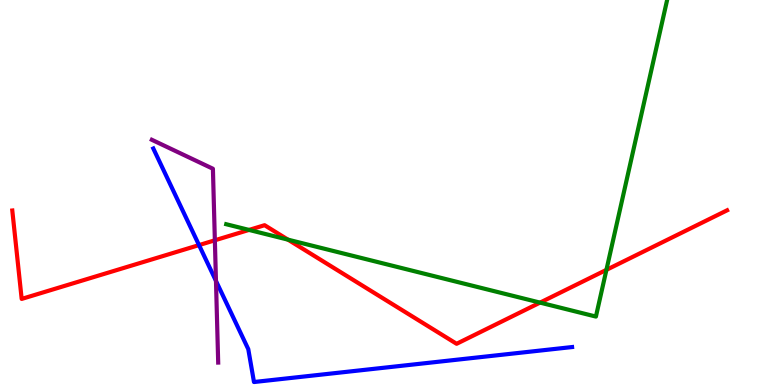[{'lines': ['blue', 'red'], 'intersections': [{'x': 2.57, 'y': 3.63}]}, {'lines': ['green', 'red'], 'intersections': [{'x': 3.21, 'y': 4.03}, {'x': 3.72, 'y': 3.78}, {'x': 6.97, 'y': 2.14}, {'x': 7.82, 'y': 2.99}]}, {'lines': ['purple', 'red'], 'intersections': [{'x': 2.77, 'y': 3.76}]}, {'lines': ['blue', 'green'], 'intersections': []}, {'lines': ['blue', 'purple'], 'intersections': [{'x': 2.79, 'y': 2.7}]}, {'lines': ['green', 'purple'], 'intersections': []}]